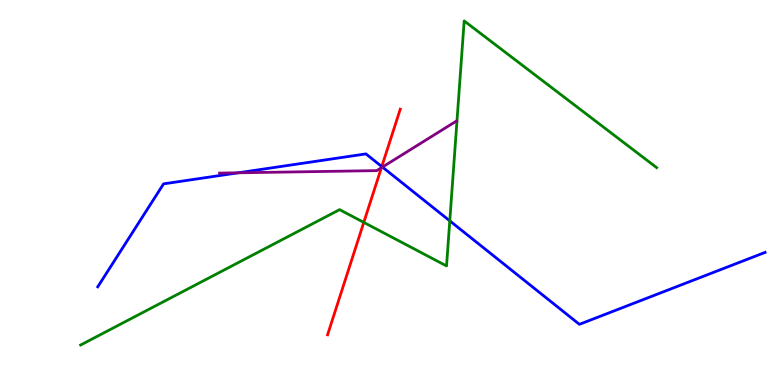[{'lines': ['blue', 'red'], 'intersections': [{'x': 4.93, 'y': 5.67}]}, {'lines': ['green', 'red'], 'intersections': [{'x': 4.69, 'y': 4.22}]}, {'lines': ['purple', 'red'], 'intersections': [{'x': 4.92, 'y': 5.64}]}, {'lines': ['blue', 'green'], 'intersections': [{'x': 5.8, 'y': 4.26}]}, {'lines': ['blue', 'purple'], 'intersections': [{'x': 3.07, 'y': 5.51}, {'x': 4.93, 'y': 5.66}]}, {'lines': ['green', 'purple'], 'intersections': []}]